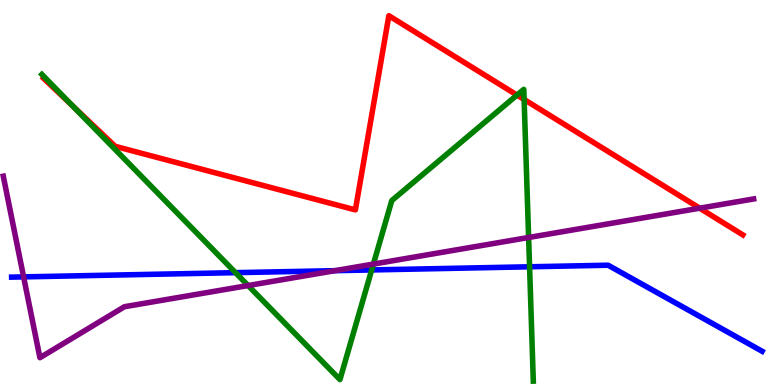[{'lines': ['blue', 'red'], 'intersections': []}, {'lines': ['green', 'red'], 'intersections': [{'x': 0.936, 'y': 7.25}, {'x': 6.67, 'y': 7.53}, {'x': 6.76, 'y': 7.42}]}, {'lines': ['purple', 'red'], 'intersections': [{'x': 9.03, 'y': 4.59}]}, {'lines': ['blue', 'green'], 'intersections': [{'x': 3.04, 'y': 2.92}, {'x': 4.8, 'y': 2.99}, {'x': 6.83, 'y': 3.07}]}, {'lines': ['blue', 'purple'], 'intersections': [{'x': 0.305, 'y': 2.81}, {'x': 4.32, 'y': 2.97}]}, {'lines': ['green', 'purple'], 'intersections': [{'x': 3.2, 'y': 2.58}, {'x': 4.82, 'y': 3.14}, {'x': 6.82, 'y': 3.83}]}]